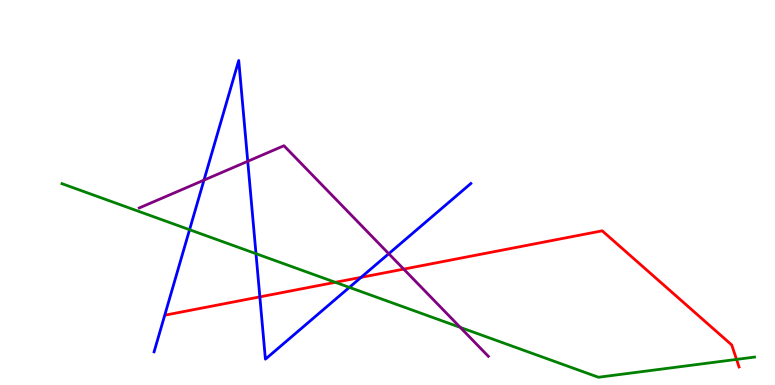[{'lines': ['blue', 'red'], 'intersections': [{'x': 3.35, 'y': 2.29}, {'x': 4.66, 'y': 2.8}]}, {'lines': ['green', 'red'], 'intersections': [{'x': 4.33, 'y': 2.67}, {'x': 9.5, 'y': 0.665}]}, {'lines': ['purple', 'red'], 'intersections': [{'x': 5.21, 'y': 3.01}]}, {'lines': ['blue', 'green'], 'intersections': [{'x': 2.45, 'y': 4.03}, {'x': 3.3, 'y': 3.41}, {'x': 4.51, 'y': 2.54}]}, {'lines': ['blue', 'purple'], 'intersections': [{'x': 2.63, 'y': 5.32}, {'x': 3.2, 'y': 5.81}, {'x': 5.02, 'y': 3.41}]}, {'lines': ['green', 'purple'], 'intersections': [{'x': 5.94, 'y': 1.5}]}]